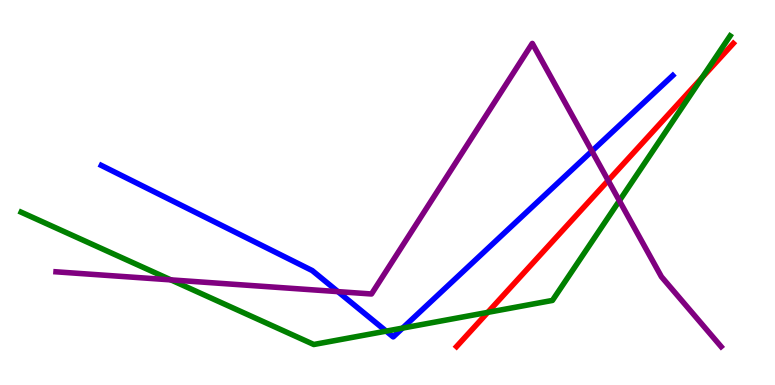[{'lines': ['blue', 'red'], 'intersections': []}, {'lines': ['green', 'red'], 'intersections': [{'x': 6.29, 'y': 1.89}, {'x': 9.06, 'y': 7.98}]}, {'lines': ['purple', 'red'], 'intersections': [{'x': 7.85, 'y': 5.31}]}, {'lines': ['blue', 'green'], 'intersections': [{'x': 4.98, 'y': 1.4}, {'x': 5.19, 'y': 1.48}]}, {'lines': ['blue', 'purple'], 'intersections': [{'x': 4.36, 'y': 2.43}, {'x': 7.64, 'y': 6.08}]}, {'lines': ['green', 'purple'], 'intersections': [{'x': 2.2, 'y': 2.73}, {'x': 7.99, 'y': 4.79}]}]